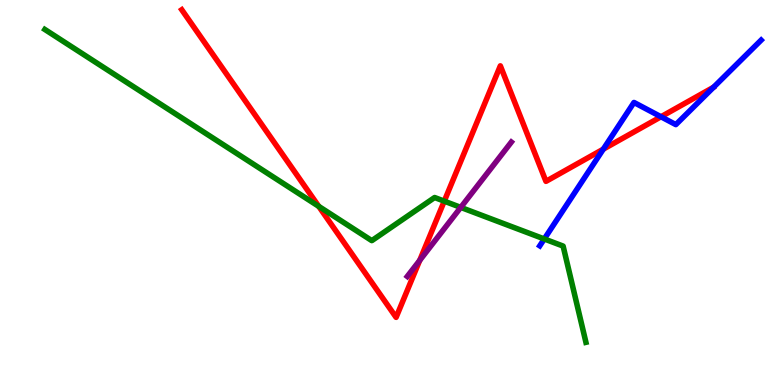[{'lines': ['blue', 'red'], 'intersections': [{'x': 7.78, 'y': 6.13}, {'x': 8.53, 'y': 6.97}]}, {'lines': ['green', 'red'], 'intersections': [{'x': 4.11, 'y': 4.64}, {'x': 5.73, 'y': 4.78}]}, {'lines': ['purple', 'red'], 'intersections': [{'x': 5.42, 'y': 3.24}]}, {'lines': ['blue', 'green'], 'intersections': [{'x': 7.02, 'y': 3.79}]}, {'lines': ['blue', 'purple'], 'intersections': []}, {'lines': ['green', 'purple'], 'intersections': [{'x': 5.95, 'y': 4.61}]}]